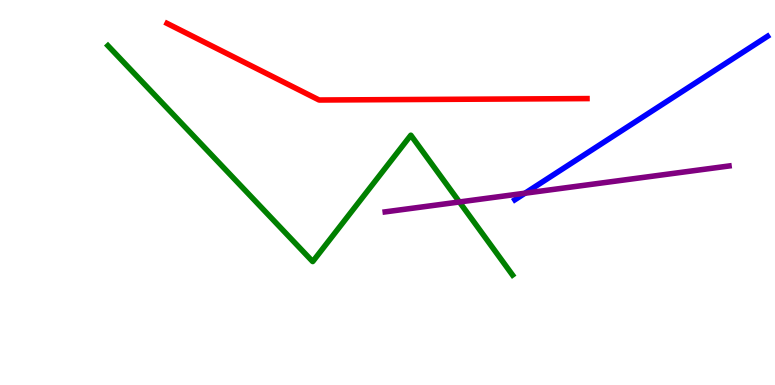[{'lines': ['blue', 'red'], 'intersections': []}, {'lines': ['green', 'red'], 'intersections': []}, {'lines': ['purple', 'red'], 'intersections': []}, {'lines': ['blue', 'green'], 'intersections': []}, {'lines': ['blue', 'purple'], 'intersections': [{'x': 6.77, 'y': 4.98}]}, {'lines': ['green', 'purple'], 'intersections': [{'x': 5.93, 'y': 4.75}]}]